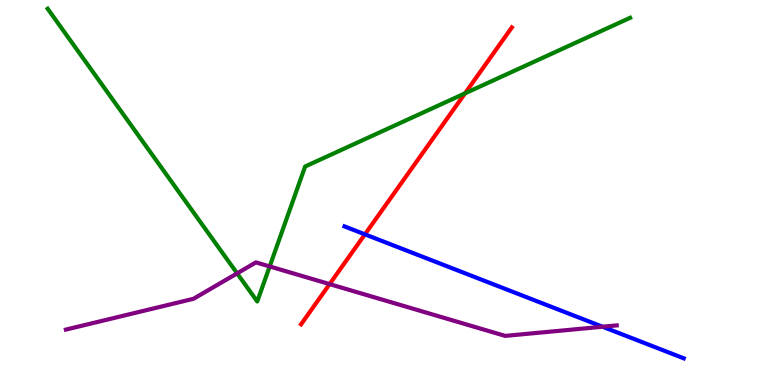[{'lines': ['blue', 'red'], 'intersections': [{'x': 4.71, 'y': 3.91}]}, {'lines': ['green', 'red'], 'intersections': [{'x': 6.0, 'y': 7.58}]}, {'lines': ['purple', 'red'], 'intersections': [{'x': 4.25, 'y': 2.62}]}, {'lines': ['blue', 'green'], 'intersections': []}, {'lines': ['blue', 'purple'], 'intersections': [{'x': 7.77, 'y': 1.51}]}, {'lines': ['green', 'purple'], 'intersections': [{'x': 3.06, 'y': 2.9}, {'x': 3.48, 'y': 3.08}]}]